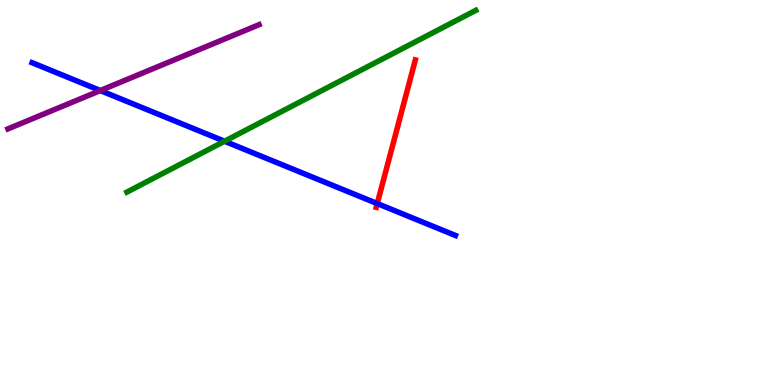[{'lines': ['blue', 'red'], 'intersections': [{'x': 4.87, 'y': 4.71}]}, {'lines': ['green', 'red'], 'intersections': []}, {'lines': ['purple', 'red'], 'intersections': []}, {'lines': ['blue', 'green'], 'intersections': [{'x': 2.9, 'y': 6.33}]}, {'lines': ['blue', 'purple'], 'intersections': [{'x': 1.29, 'y': 7.65}]}, {'lines': ['green', 'purple'], 'intersections': []}]